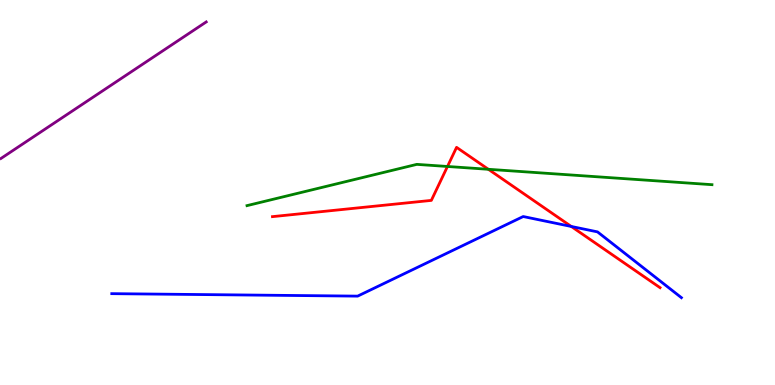[{'lines': ['blue', 'red'], 'intersections': [{'x': 7.37, 'y': 4.12}]}, {'lines': ['green', 'red'], 'intersections': [{'x': 5.77, 'y': 5.68}, {'x': 6.3, 'y': 5.6}]}, {'lines': ['purple', 'red'], 'intersections': []}, {'lines': ['blue', 'green'], 'intersections': []}, {'lines': ['blue', 'purple'], 'intersections': []}, {'lines': ['green', 'purple'], 'intersections': []}]